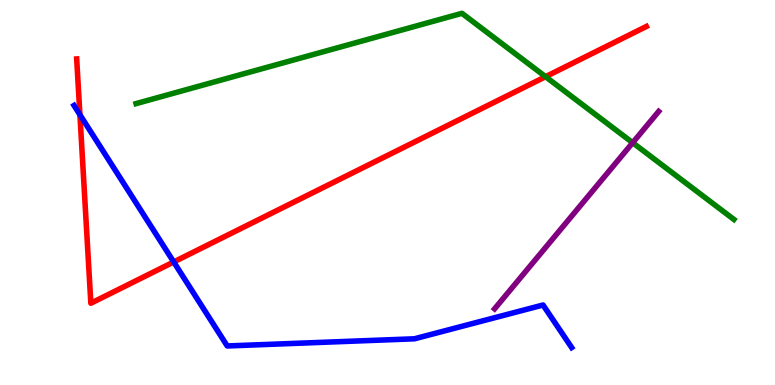[{'lines': ['blue', 'red'], 'intersections': [{'x': 1.03, 'y': 7.02}, {'x': 2.24, 'y': 3.2}]}, {'lines': ['green', 'red'], 'intersections': [{'x': 7.04, 'y': 8.01}]}, {'lines': ['purple', 'red'], 'intersections': []}, {'lines': ['blue', 'green'], 'intersections': []}, {'lines': ['blue', 'purple'], 'intersections': []}, {'lines': ['green', 'purple'], 'intersections': [{'x': 8.16, 'y': 6.29}]}]